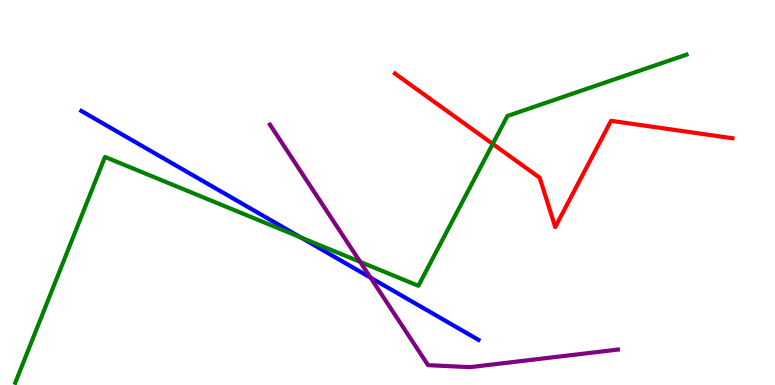[{'lines': ['blue', 'red'], 'intersections': []}, {'lines': ['green', 'red'], 'intersections': [{'x': 6.36, 'y': 6.26}]}, {'lines': ['purple', 'red'], 'intersections': []}, {'lines': ['blue', 'green'], 'intersections': [{'x': 3.88, 'y': 3.83}]}, {'lines': ['blue', 'purple'], 'intersections': [{'x': 4.78, 'y': 2.79}]}, {'lines': ['green', 'purple'], 'intersections': [{'x': 4.65, 'y': 3.2}]}]